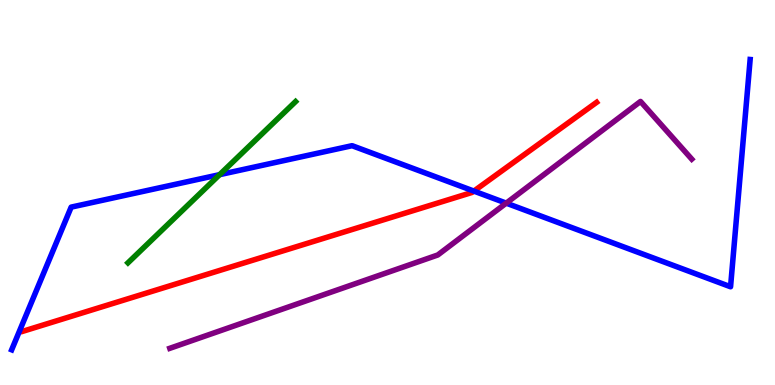[{'lines': ['blue', 'red'], 'intersections': [{'x': 6.11, 'y': 5.04}]}, {'lines': ['green', 'red'], 'intersections': []}, {'lines': ['purple', 'red'], 'intersections': []}, {'lines': ['blue', 'green'], 'intersections': [{'x': 2.83, 'y': 5.46}]}, {'lines': ['blue', 'purple'], 'intersections': [{'x': 6.53, 'y': 4.72}]}, {'lines': ['green', 'purple'], 'intersections': []}]